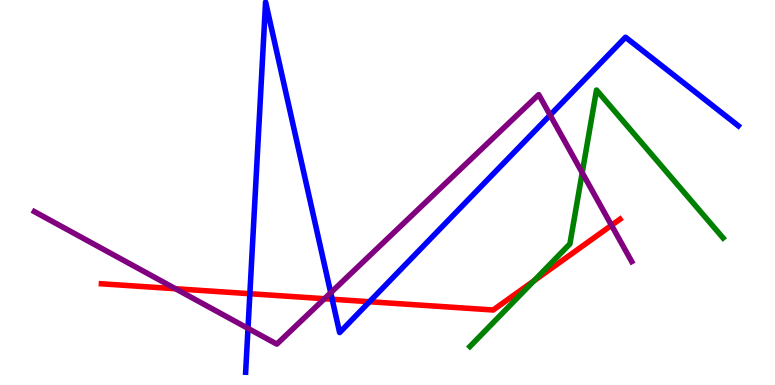[{'lines': ['blue', 'red'], 'intersections': [{'x': 3.22, 'y': 2.37}, {'x': 4.29, 'y': 2.23}, {'x': 4.77, 'y': 2.16}]}, {'lines': ['green', 'red'], 'intersections': [{'x': 6.89, 'y': 2.71}]}, {'lines': ['purple', 'red'], 'intersections': [{'x': 2.26, 'y': 2.5}, {'x': 4.19, 'y': 2.24}, {'x': 7.89, 'y': 4.15}]}, {'lines': ['blue', 'green'], 'intersections': []}, {'lines': ['blue', 'purple'], 'intersections': [{'x': 3.2, 'y': 1.47}, {'x': 4.27, 'y': 2.4}, {'x': 7.1, 'y': 7.01}]}, {'lines': ['green', 'purple'], 'intersections': [{'x': 7.51, 'y': 5.51}]}]